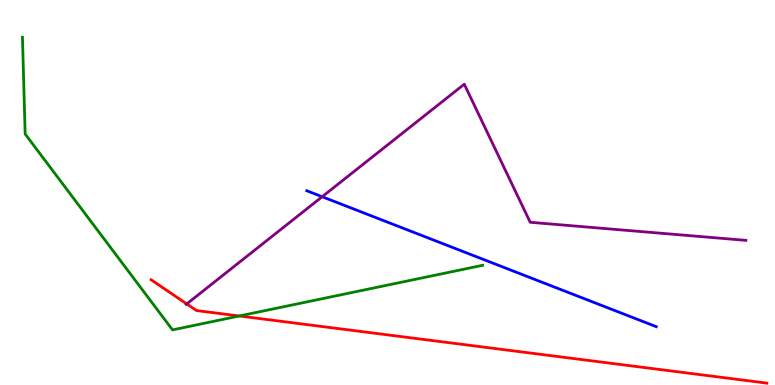[{'lines': ['blue', 'red'], 'intersections': []}, {'lines': ['green', 'red'], 'intersections': [{'x': 3.09, 'y': 1.79}]}, {'lines': ['purple', 'red'], 'intersections': [{'x': 2.41, 'y': 2.11}]}, {'lines': ['blue', 'green'], 'intersections': []}, {'lines': ['blue', 'purple'], 'intersections': [{'x': 4.16, 'y': 4.89}]}, {'lines': ['green', 'purple'], 'intersections': []}]